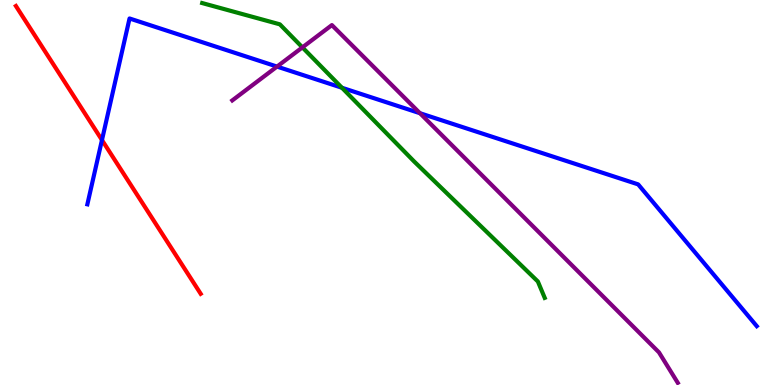[{'lines': ['blue', 'red'], 'intersections': [{'x': 1.32, 'y': 6.36}]}, {'lines': ['green', 'red'], 'intersections': []}, {'lines': ['purple', 'red'], 'intersections': []}, {'lines': ['blue', 'green'], 'intersections': [{'x': 4.41, 'y': 7.72}]}, {'lines': ['blue', 'purple'], 'intersections': [{'x': 3.57, 'y': 8.27}, {'x': 5.42, 'y': 7.06}]}, {'lines': ['green', 'purple'], 'intersections': [{'x': 3.9, 'y': 8.77}]}]